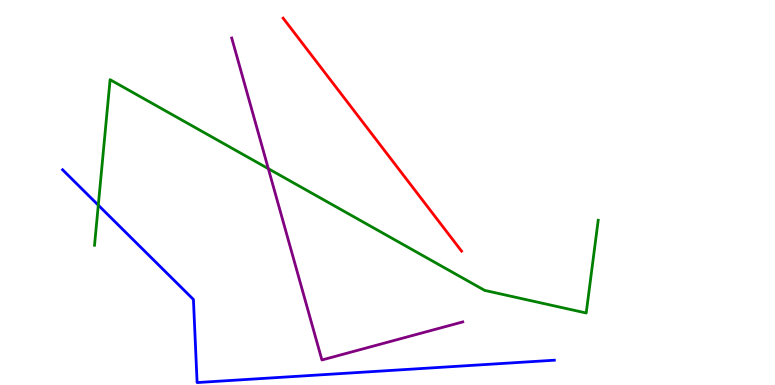[{'lines': ['blue', 'red'], 'intersections': []}, {'lines': ['green', 'red'], 'intersections': []}, {'lines': ['purple', 'red'], 'intersections': []}, {'lines': ['blue', 'green'], 'intersections': [{'x': 1.27, 'y': 4.67}]}, {'lines': ['blue', 'purple'], 'intersections': []}, {'lines': ['green', 'purple'], 'intersections': [{'x': 3.46, 'y': 5.62}]}]